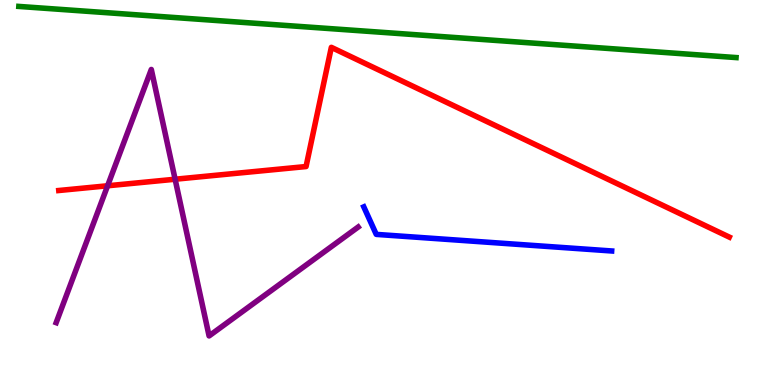[{'lines': ['blue', 'red'], 'intersections': []}, {'lines': ['green', 'red'], 'intersections': []}, {'lines': ['purple', 'red'], 'intersections': [{'x': 1.39, 'y': 5.17}, {'x': 2.26, 'y': 5.34}]}, {'lines': ['blue', 'green'], 'intersections': []}, {'lines': ['blue', 'purple'], 'intersections': []}, {'lines': ['green', 'purple'], 'intersections': []}]